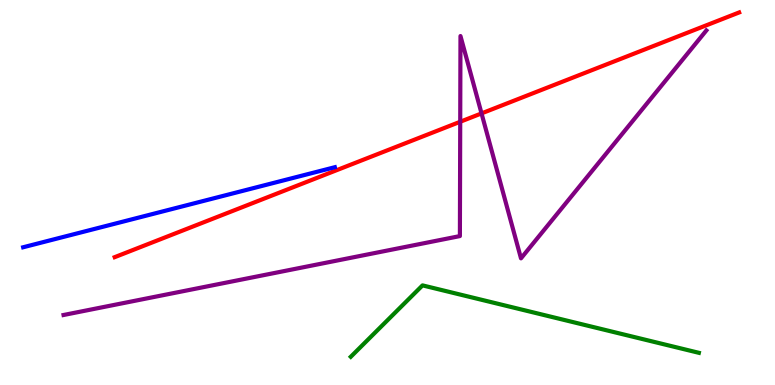[{'lines': ['blue', 'red'], 'intersections': []}, {'lines': ['green', 'red'], 'intersections': []}, {'lines': ['purple', 'red'], 'intersections': [{'x': 5.94, 'y': 6.84}, {'x': 6.21, 'y': 7.05}]}, {'lines': ['blue', 'green'], 'intersections': []}, {'lines': ['blue', 'purple'], 'intersections': []}, {'lines': ['green', 'purple'], 'intersections': []}]